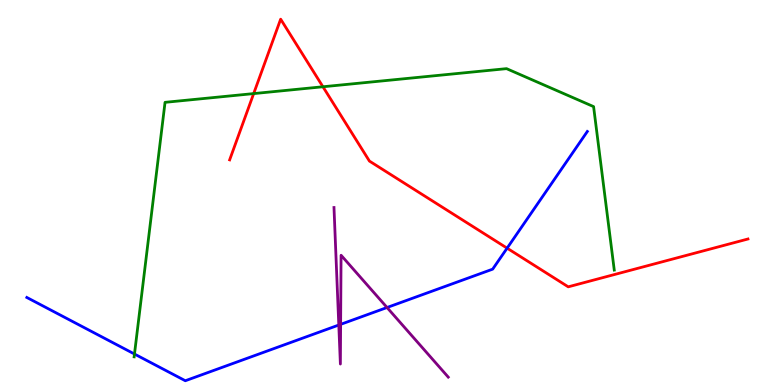[{'lines': ['blue', 'red'], 'intersections': [{'x': 6.54, 'y': 3.55}]}, {'lines': ['green', 'red'], 'intersections': [{'x': 3.27, 'y': 7.57}, {'x': 4.17, 'y': 7.75}]}, {'lines': ['purple', 'red'], 'intersections': []}, {'lines': ['blue', 'green'], 'intersections': [{'x': 1.74, 'y': 0.804}]}, {'lines': ['blue', 'purple'], 'intersections': [{'x': 4.37, 'y': 1.56}, {'x': 4.4, 'y': 1.58}, {'x': 4.99, 'y': 2.01}]}, {'lines': ['green', 'purple'], 'intersections': []}]